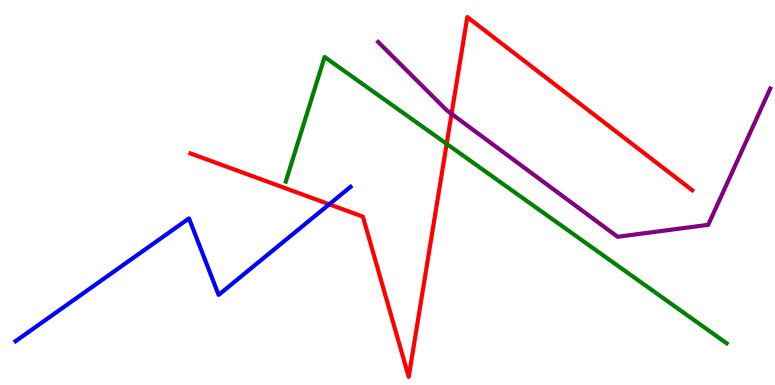[{'lines': ['blue', 'red'], 'intersections': [{'x': 4.25, 'y': 4.69}]}, {'lines': ['green', 'red'], 'intersections': [{'x': 5.76, 'y': 6.26}]}, {'lines': ['purple', 'red'], 'intersections': [{'x': 5.83, 'y': 7.04}]}, {'lines': ['blue', 'green'], 'intersections': []}, {'lines': ['blue', 'purple'], 'intersections': []}, {'lines': ['green', 'purple'], 'intersections': []}]